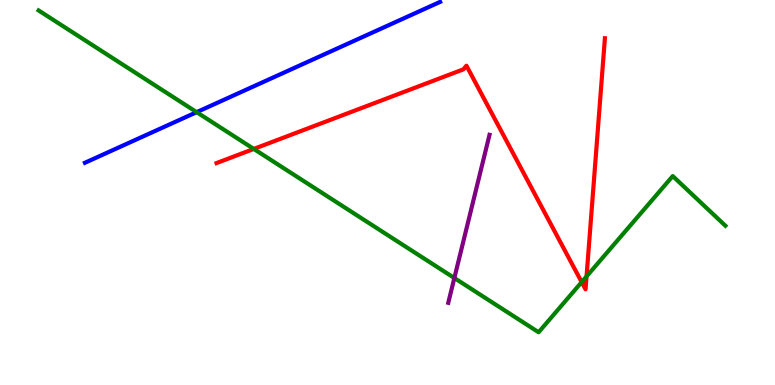[{'lines': ['blue', 'red'], 'intersections': []}, {'lines': ['green', 'red'], 'intersections': [{'x': 3.27, 'y': 6.13}, {'x': 7.51, 'y': 2.67}, {'x': 7.57, 'y': 2.82}]}, {'lines': ['purple', 'red'], 'intersections': []}, {'lines': ['blue', 'green'], 'intersections': [{'x': 2.54, 'y': 7.09}]}, {'lines': ['blue', 'purple'], 'intersections': []}, {'lines': ['green', 'purple'], 'intersections': [{'x': 5.86, 'y': 2.78}]}]